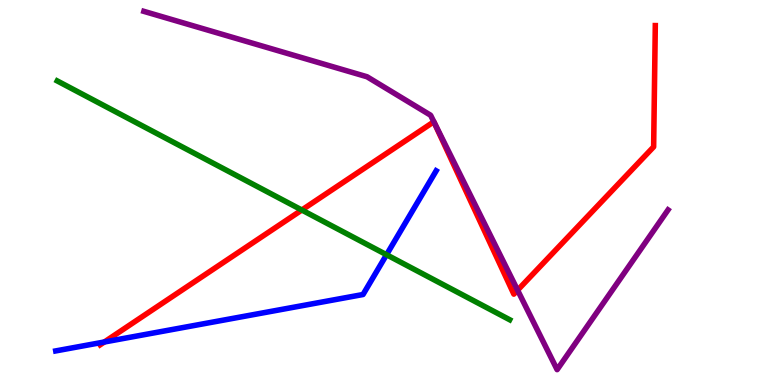[{'lines': ['blue', 'red'], 'intersections': [{'x': 1.35, 'y': 1.12}]}, {'lines': ['green', 'red'], 'intersections': [{'x': 3.89, 'y': 4.55}]}, {'lines': ['purple', 'red'], 'intersections': [{'x': 6.68, 'y': 2.46}]}, {'lines': ['blue', 'green'], 'intersections': [{'x': 4.99, 'y': 3.38}]}, {'lines': ['blue', 'purple'], 'intersections': []}, {'lines': ['green', 'purple'], 'intersections': []}]